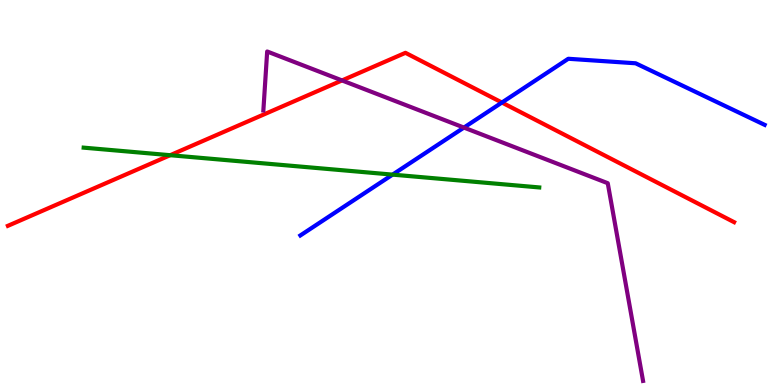[{'lines': ['blue', 'red'], 'intersections': [{'x': 6.48, 'y': 7.34}]}, {'lines': ['green', 'red'], 'intersections': [{'x': 2.2, 'y': 5.97}]}, {'lines': ['purple', 'red'], 'intersections': [{'x': 4.41, 'y': 7.91}]}, {'lines': ['blue', 'green'], 'intersections': [{'x': 5.07, 'y': 5.46}]}, {'lines': ['blue', 'purple'], 'intersections': [{'x': 5.99, 'y': 6.69}]}, {'lines': ['green', 'purple'], 'intersections': []}]